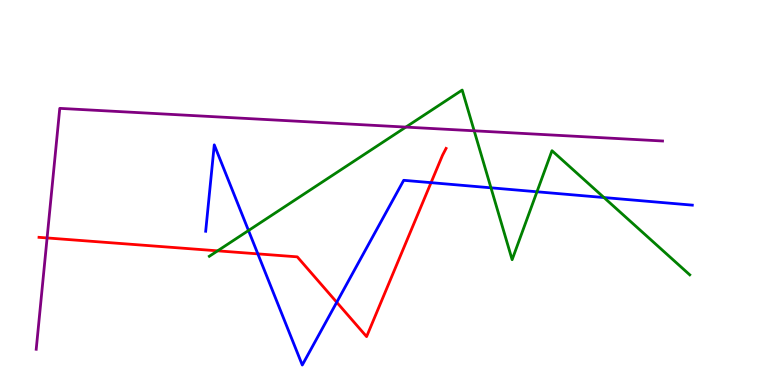[{'lines': ['blue', 'red'], 'intersections': [{'x': 3.33, 'y': 3.41}, {'x': 4.35, 'y': 2.15}, {'x': 5.56, 'y': 5.26}]}, {'lines': ['green', 'red'], 'intersections': [{'x': 2.81, 'y': 3.48}]}, {'lines': ['purple', 'red'], 'intersections': [{'x': 0.608, 'y': 3.82}]}, {'lines': ['blue', 'green'], 'intersections': [{'x': 3.21, 'y': 4.01}, {'x': 6.34, 'y': 5.12}, {'x': 6.93, 'y': 5.02}, {'x': 7.79, 'y': 4.87}]}, {'lines': ['blue', 'purple'], 'intersections': []}, {'lines': ['green', 'purple'], 'intersections': [{'x': 5.24, 'y': 6.7}, {'x': 6.12, 'y': 6.6}]}]